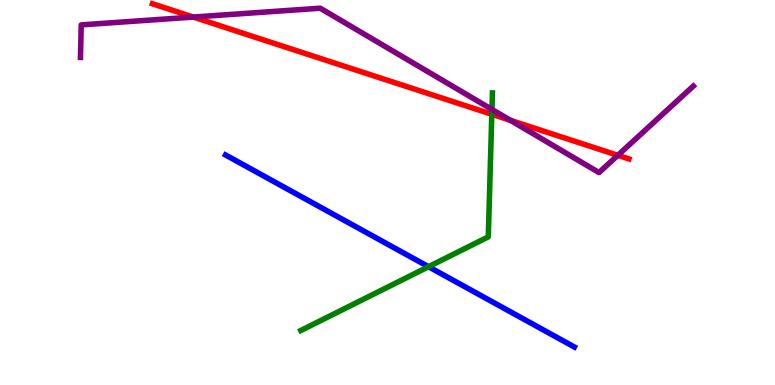[{'lines': ['blue', 'red'], 'intersections': []}, {'lines': ['green', 'red'], 'intersections': [{'x': 6.35, 'y': 7.03}]}, {'lines': ['purple', 'red'], 'intersections': [{'x': 2.49, 'y': 9.56}, {'x': 6.59, 'y': 6.87}, {'x': 7.97, 'y': 5.97}]}, {'lines': ['blue', 'green'], 'intersections': [{'x': 5.53, 'y': 3.07}]}, {'lines': ['blue', 'purple'], 'intersections': []}, {'lines': ['green', 'purple'], 'intersections': [{'x': 6.35, 'y': 7.16}]}]